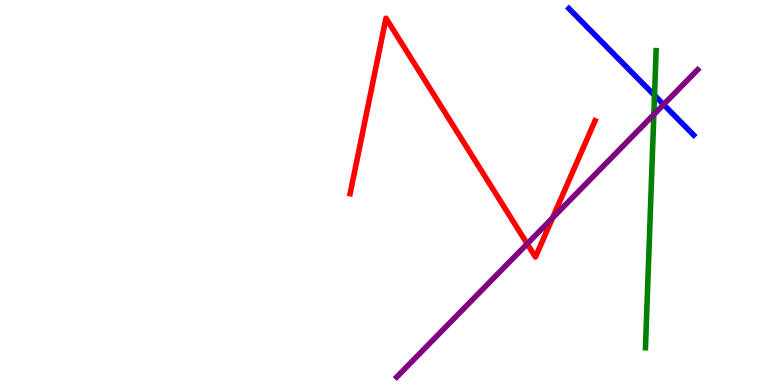[{'lines': ['blue', 'red'], 'intersections': []}, {'lines': ['green', 'red'], 'intersections': []}, {'lines': ['purple', 'red'], 'intersections': [{'x': 6.8, 'y': 3.67}, {'x': 7.13, 'y': 4.34}]}, {'lines': ['blue', 'green'], 'intersections': [{'x': 8.45, 'y': 7.52}]}, {'lines': ['blue', 'purple'], 'intersections': [{'x': 8.56, 'y': 7.28}]}, {'lines': ['green', 'purple'], 'intersections': [{'x': 8.44, 'y': 7.03}]}]